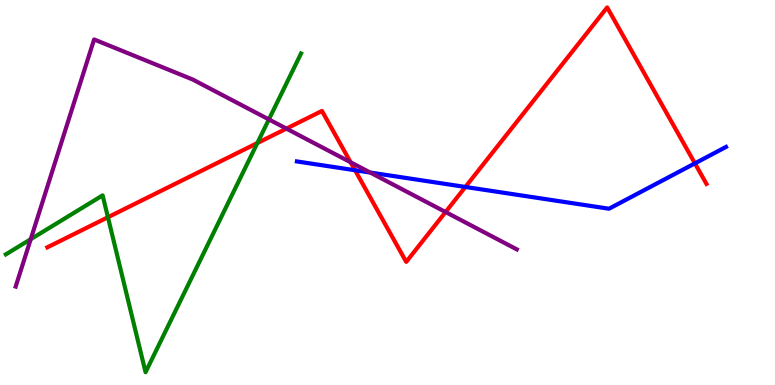[{'lines': ['blue', 'red'], 'intersections': [{'x': 4.58, 'y': 5.58}, {'x': 6.0, 'y': 5.14}, {'x': 8.97, 'y': 5.76}]}, {'lines': ['green', 'red'], 'intersections': [{'x': 1.39, 'y': 4.36}, {'x': 3.32, 'y': 6.28}]}, {'lines': ['purple', 'red'], 'intersections': [{'x': 3.7, 'y': 6.66}, {'x': 4.52, 'y': 5.79}, {'x': 5.75, 'y': 4.49}]}, {'lines': ['blue', 'green'], 'intersections': []}, {'lines': ['blue', 'purple'], 'intersections': [{'x': 4.78, 'y': 5.52}]}, {'lines': ['green', 'purple'], 'intersections': [{'x': 0.396, 'y': 3.79}, {'x': 3.47, 'y': 6.9}]}]